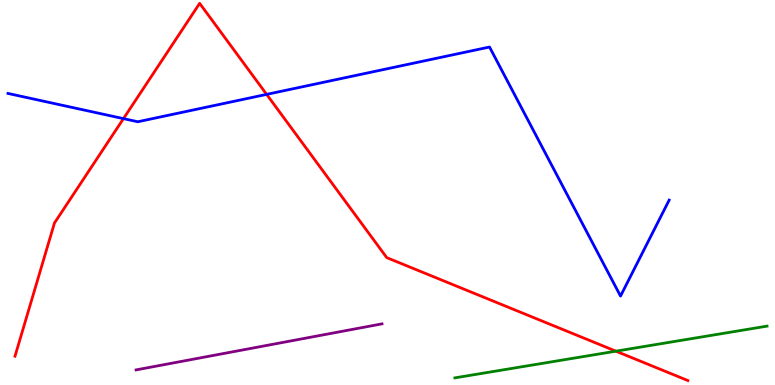[{'lines': ['blue', 'red'], 'intersections': [{'x': 1.59, 'y': 6.92}, {'x': 3.44, 'y': 7.55}]}, {'lines': ['green', 'red'], 'intersections': [{'x': 7.95, 'y': 0.879}]}, {'lines': ['purple', 'red'], 'intersections': []}, {'lines': ['blue', 'green'], 'intersections': []}, {'lines': ['blue', 'purple'], 'intersections': []}, {'lines': ['green', 'purple'], 'intersections': []}]